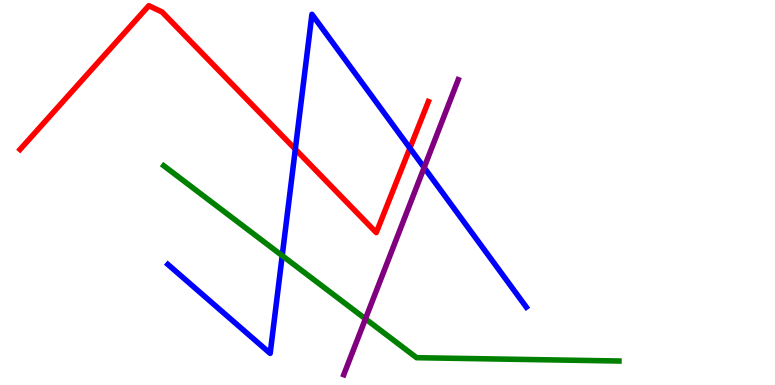[{'lines': ['blue', 'red'], 'intersections': [{'x': 3.81, 'y': 6.12}, {'x': 5.29, 'y': 6.15}]}, {'lines': ['green', 'red'], 'intersections': []}, {'lines': ['purple', 'red'], 'intersections': []}, {'lines': ['blue', 'green'], 'intersections': [{'x': 3.64, 'y': 3.36}]}, {'lines': ['blue', 'purple'], 'intersections': [{'x': 5.47, 'y': 5.65}]}, {'lines': ['green', 'purple'], 'intersections': [{'x': 4.72, 'y': 1.72}]}]